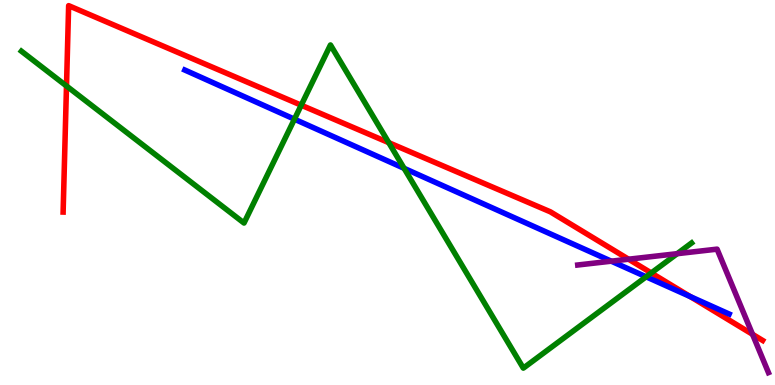[{'lines': ['blue', 'red'], 'intersections': [{'x': 8.91, 'y': 2.3}]}, {'lines': ['green', 'red'], 'intersections': [{'x': 0.858, 'y': 7.77}, {'x': 3.89, 'y': 7.27}, {'x': 5.02, 'y': 6.29}, {'x': 8.4, 'y': 2.91}]}, {'lines': ['purple', 'red'], 'intersections': [{'x': 8.11, 'y': 3.27}, {'x': 9.71, 'y': 1.32}]}, {'lines': ['blue', 'green'], 'intersections': [{'x': 3.8, 'y': 6.9}, {'x': 5.21, 'y': 5.63}, {'x': 8.34, 'y': 2.81}]}, {'lines': ['blue', 'purple'], 'intersections': [{'x': 7.89, 'y': 3.22}]}, {'lines': ['green', 'purple'], 'intersections': [{'x': 8.74, 'y': 3.41}]}]